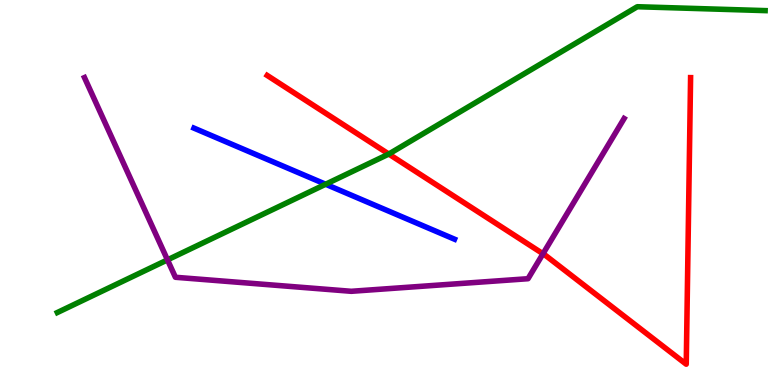[{'lines': ['blue', 'red'], 'intersections': []}, {'lines': ['green', 'red'], 'intersections': [{'x': 5.02, 'y': 6.0}]}, {'lines': ['purple', 'red'], 'intersections': [{'x': 7.01, 'y': 3.41}]}, {'lines': ['blue', 'green'], 'intersections': [{'x': 4.2, 'y': 5.21}]}, {'lines': ['blue', 'purple'], 'intersections': []}, {'lines': ['green', 'purple'], 'intersections': [{'x': 2.16, 'y': 3.25}]}]